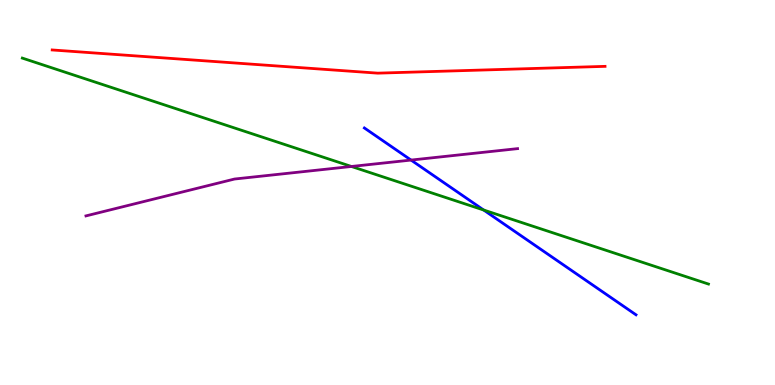[{'lines': ['blue', 'red'], 'intersections': []}, {'lines': ['green', 'red'], 'intersections': []}, {'lines': ['purple', 'red'], 'intersections': []}, {'lines': ['blue', 'green'], 'intersections': [{'x': 6.24, 'y': 4.55}]}, {'lines': ['blue', 'purple'], 'intersections': [{'x': 5.3, 'y': 5.84}]}, {'lines': ['green', 'purple'], 'intersections': [{'x': 4.53, 'y': 5.68}]}]